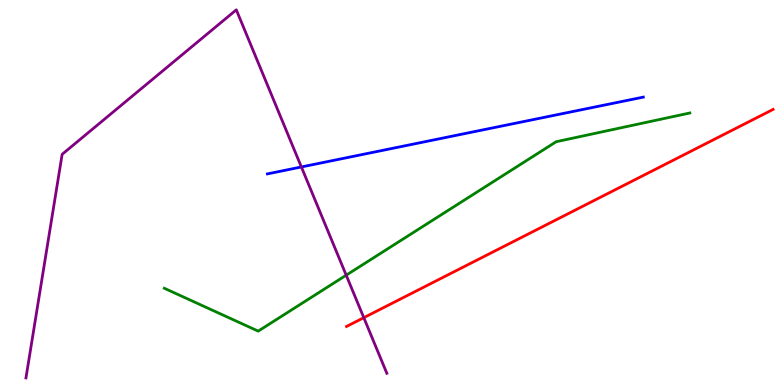[{'lines': ['blue', 'red'], 'intersections': []}, {'lines': ['green', 'red'], 'intersections': []}, {'lines': ['purple', 'red'], 'intersections': [{'x': 4.69, 'y': 1.75}]}, {'lines': ['blue', 'green'], 'intersections': []}, {'lines': ['blue', 'purple'], 'intersections': [{'x': 3.89, 'y': 5.66}]}, {'lines': ['green', 'purple'], 'intersections': [{'x': 4.47, 'y': 2.85}]}]